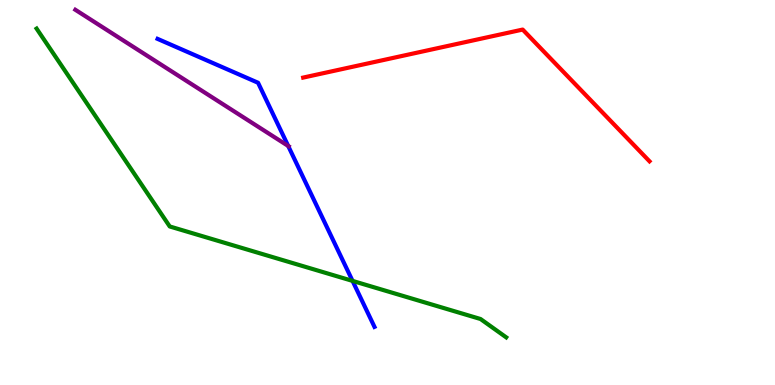[{'lines': ['blue', 'red'], 'intersections': []}, {'lines': ['green', 'red'], 'intersections': []}, {'lines': ['purple', 'red'], 'intersections': []}, {'lines': ['blue', 'green'], 'intersections': [{'x': 4.55, 'y': 2.7}]}, {'lines': ['blue', 'purple'], 'intersections': [{'x': 3.72, 'y': 6.21}]}, {'lines': ['green', 'purple'], 'intersections': []}]